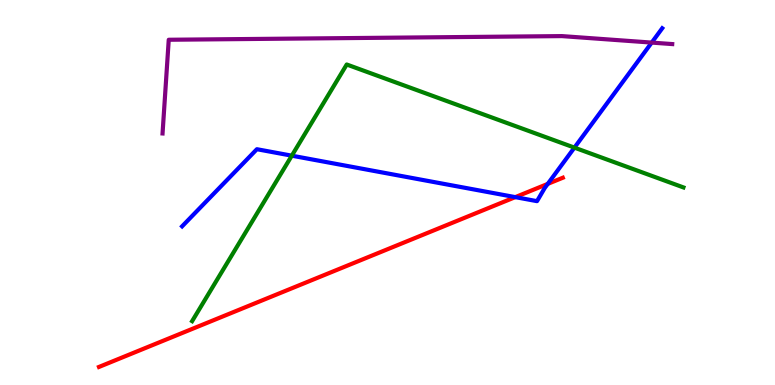[{'lines': ['blue', 'red'], 'intersections': [{'x': 6.65, 'y': 4.88}, {'x': 7.07, 'y': 5.22}]}, {'lines': ['green', 'red'], 'intersections': []}, {'lines': ['purple', 'red'], 'intersections': []}, {'lines': ['blue', 'green'], 'intersections': [{'x': 3.77, 'y': 5.96}, {'x': 7.41, 'y': 6.17}]}, {'lines': ['blue', 'purple'], 'intersections': [{'x': 8.41, 'y': 8.89}]}, {'lines': ['green', 'purple'], 'intersections': []}]